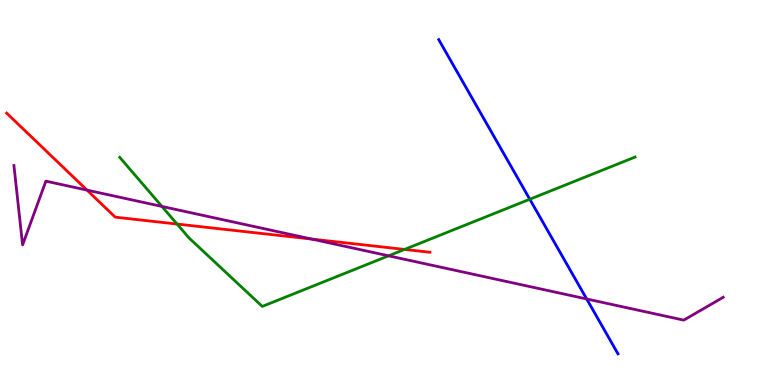[{'lines': ['blue', 'red'], 'intersections': []}, {'lines': ['green', 'red'], 'intersections': [{'x': 2.28, 'y': 4.18}, {'x': 5.22, 'y': 3.52}]}, {'lines': ['purple', 'red'], 'intersections': [{'x': 1.12, 'y': 5.06}, {'x': 4.02, 'y': 3.79}]}, {'lines': ['blue', 'green'], 'intersections': [{'x': 6.84, 'y': 4.82}]}, {'lines': ['blue', 'purple'], 'intersections': [{'x': 7.57, 'y': 2.23}]}, {'lines': ['green', 'purple'], 'intersections': [{'x': 2.09, 'y': 4.64}, {'x': 5.01, 'y': 3.36}]}]